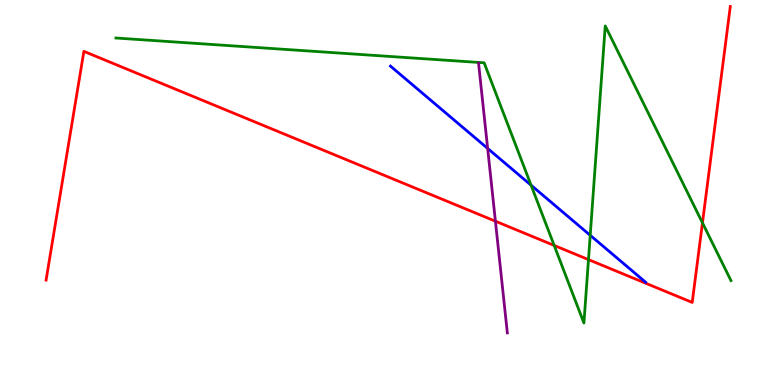[{'lines': ['blue', 'red'], 'intersections': []}, {'lines': ['green', 'red'], 'intersections': [{'x': 7.15, 'y': 3.62}, {'x': 7.59, 'y': 3.26}, {'x': 9.06, 'y': 4.21}]}, {'lines': ['purple', 'red'], 'intersections': [{'x': 6.39, 'y': 4.25}]}, {'lines': ['blue', 'green'], 'intersections': [{'x': 6.85, 'y': 5.19}, {'x': 7.62, 'y': 3.89}]}, {'lines': ['blue', 'purple'], 'intersections': [{'x': 6.29, 'y': 6.14}]}, {'lines': ['green', 'purple'], 'intersections': []}]